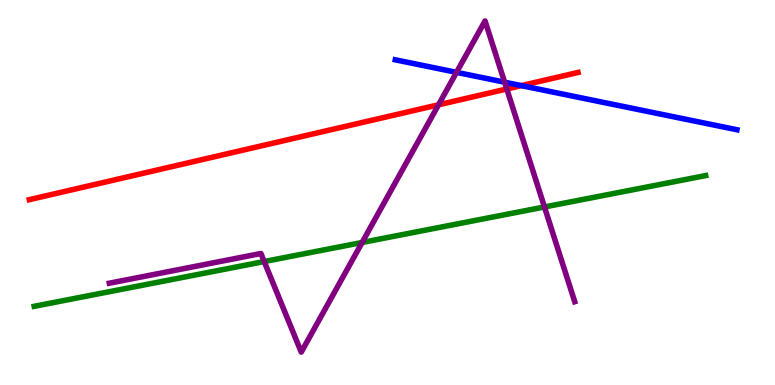[{'lines': ['blue', 'red'], 'intersections': [{'x': 6.73, 'y': 7.78}]}, {'lines': ['green', 'red'], 'intersections': []}, {'lines': ['purple', 'red'], 'intersections': [{'x': 5.66, 'y': 7.28}, {'x': 6.54, 'y': 7.69}]}, {'lines': ['blue', 'green'], 'intersections': []}, {'lines': ['blue', 'purple'], 'intersections': [{'x': 5.89, 'y': 8.12}, {'x': 6.51, 'y': 7.87}]}, {'lines': ['green', 'purple'], 'intersections': [{'x': 3.41, 'y': 3.21}, {'x': 4.67, 'y': 3.7}, {'x': 7.03, 'y': 4.62}]}]